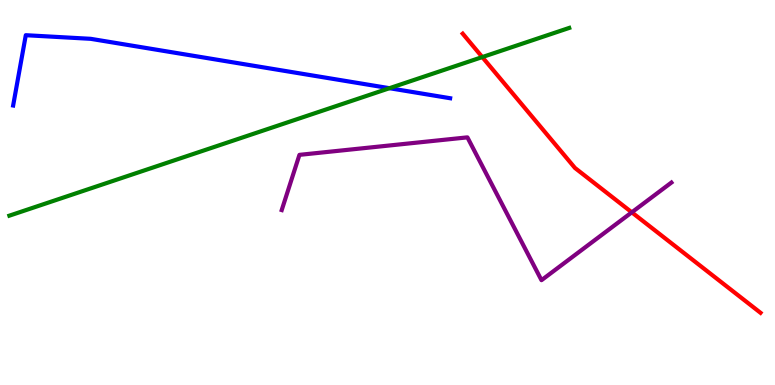[{'lines': ['blue', 'red'], 'intersections': []}, {'lines': ['green', 'red'], 'intersections': [{'x': 6.22, 'y': 8.52}]}, {'lines': ['purple', 'red'], 'intersections': [{'x': 8.15, 'y': 4.49}]}, {'lines': ['blue', 'green'], 'intersections': [{'x': 5.03, 'y': 7.71}]}, {'lines': ['blue', 'purple'], 'intersections': []}, {'lines': ['green', 'purple'], 'intersections': []}]